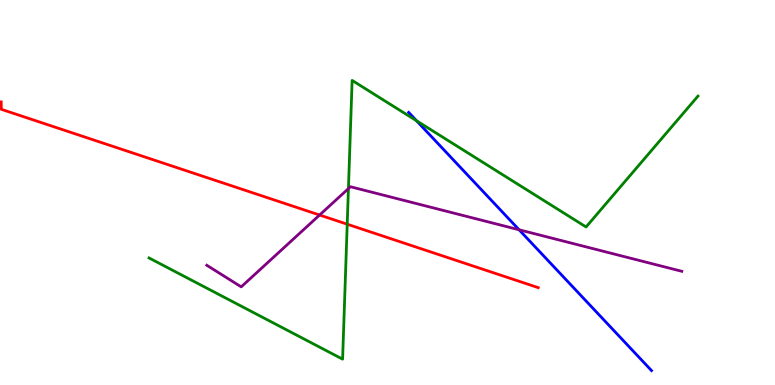[{'lines': ['blue', 'red'], 'intersections': []}, {'lines': ['green', 'red'], 'intersections': [{'x': 4.48, 'y': 4.18}]}, {'lines': ['purple', 'red'], 'intersections': [{'x': 4.12, 'y': 4.41}]}, {'lines': ['blue', 'green'], 'intersections': [{'x': 5.37, 'y': 6.86}]}, {'lines': ['blue', 'purple'], 'intersections': [{'x': 6.7, 'y': 4.03}]}, {'lines': ['green', 'purple'], 'intersections': [{'x': 4.5, 'y': 5.1}]}]